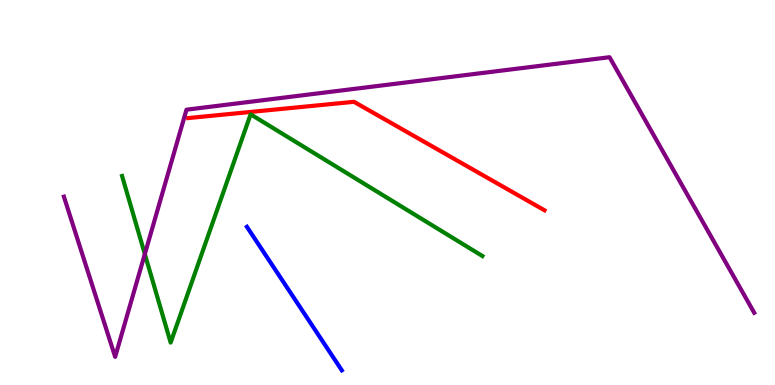[{'lines': ['blue', 'red'], 'intersections': []}, {'lines': ['green', 'red'], 'intersections': []}, {'lines': ['purple', 'red'], 'intersections': []}, {'lines': ['blue', 'green'], 'intersections': []}, {'lines': ['blue', 'purple'], 'intersections': []}, {'lines': ['green', 'purple'], 'intersections': [{'x': 1.87, 'y': 3.4}]}]